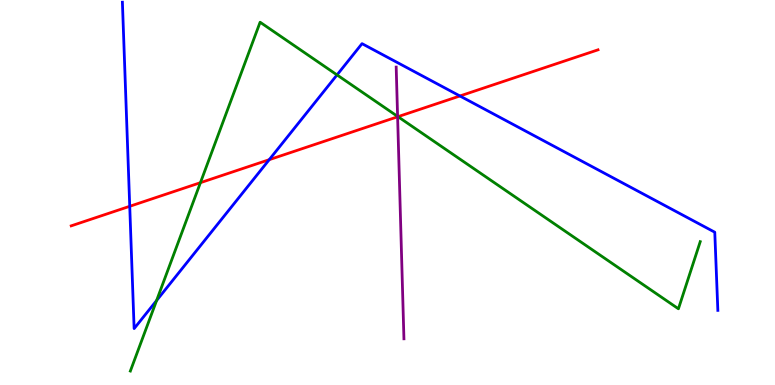[{'lines': ['blue', 'red'], 'intersections': [{'x': 1.67, 'y': 4.64}, {'x': 3.47, 'y': 5.85}, {'x': 5.93, 'y': 7.51}]}, {'lines': ['green', 'red'], 'intersections': [{'x': 2.59, 'y': 5.26}, {'x': 5.14, 'y': 6.97}]}, {'lines': ['purple', 'red'], 'intersections': [{'x': 5.13, 'y': 6.97}]}, {'lines': ['blue', 'green'], 'intersections': [{'x': 2.02, 'y': 2.19}, {'x': 4.35, 'y': 8.05}]}, {'lines': ['blue', 'purple'], 'intersections': []}, {'lines': ['green', 'purple'], 'intersections': [{'x': 5.13, 'y': 6.98}]}]